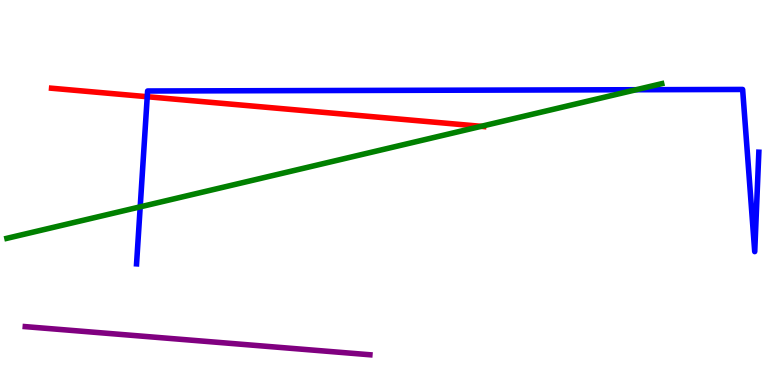[{'lines': ['blue', 'red'], 'intersections': [{'x': 1.9, 'y': 7.49}]}, {'lines': ['green', 'red'], 'intersections': [{'x': 6.21, 'y': 6.72}]}, {'lines': ['purple', 'red'], 'intersections': []}, {'lines': ['blue', 'green'], 'intersections': [{'x': 1.81, 'y': 4.63}, {'x': 8.21, 'y': 7.67}]}, {'lines': ['blue', 'purple'], 'intersections': []}, {'lines': ['green', 'purple'], 'intersections': []}]